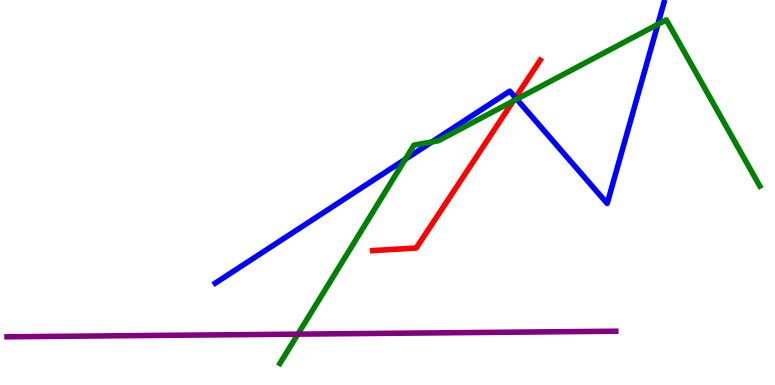[{'lines': ['blue', 'red'], 'intersections': [{'x': 6.65, 'y': 7.46}]}, {'lines': ['green', 'red'], 'intersections': [{'x': 6.62, 'y': 7.38}]}, {'lines': ['purple', 'red'], 'intersections': []}, {'lines': ['blue', 'green'], 'intersections': [{'x': 5.23, 'y': 5.86}, {'x': 5.57, 'y': 6.31}, {'x': 6.67, 'y': 7.42}, {'x': 8.49, 'y': 9.37}]}, {'lines': ['blue', 'purple'], 'intersections': []}, {'lines': ['green', 'purple'], 'intersections': [{'x': 3.84, 'y': 1.32}]}]